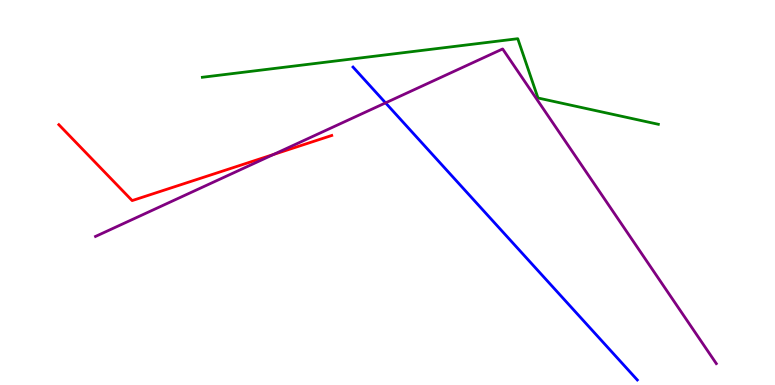[{'lines': ['blue', 'red'], 'intersections': []}, {'lines': ['green', 'red'], 'intersections': []}, {'lines': ['purple', 'red'], 'intersections': [{'x': 3.53, 'y': 5.99}]}, {'lines': ['blue', 'green'], 'intersections': []}, {'lines': ['blue', 'purple'], 'intersections': [{'x': 4.97, 'y': 7.33}]}, {'lines': ['green', 'purple'], 'intersections': []}]